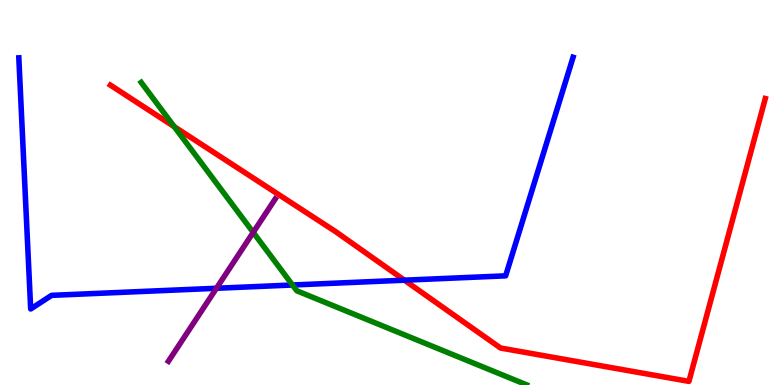[{'lines': ['blue', 'red'], 'intersections': [{'x': 5.22, 'y': 2.72}]}, {'lines': ['green', 'red'], 'intersections': [{'x': 2.25, 'y': 6.71}]}, {'lines': ['purple', 'red'], 'intersections': []}, {'lines': ['blue', 'green'], 'intersections': [{'x': 3.77, 'y': 2.6}]}, {'lines': ['blue', 'purple'], 'intersections': [{'x': 2.79, 'y': 2.51}]}, {'lines': ['green', 'purple'], 'intersections': [{'x': 3.27, 'y': 3.96}]}]